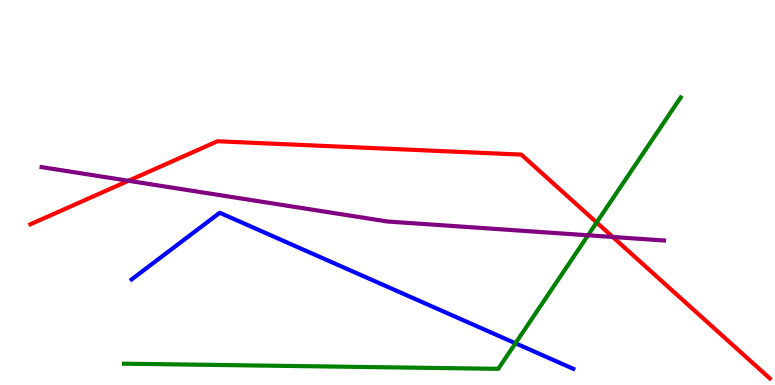[{'lines': ['blue', 'red'], 'intersections': []}, {'lines': ['green', 'red'], 'intersections': [{'x': 7.7, 'y': 4.22}]}, {'lines': ['purple', 'red'], 'intersections': [{'x': 1.66, 'y': 5.3}, {'x': 7.91, 'y': 3.84}]}, {'lines': ['blue', 'green'], 'intersections': [{'x': 6.65, 'y': 1.08}]}, {'lines': ['blue', 'purple'], 'intersections': []}, {'lines': ['green', 'purple'], 'intersections': [{'x': 7.59, 'y': 3.89}]}]